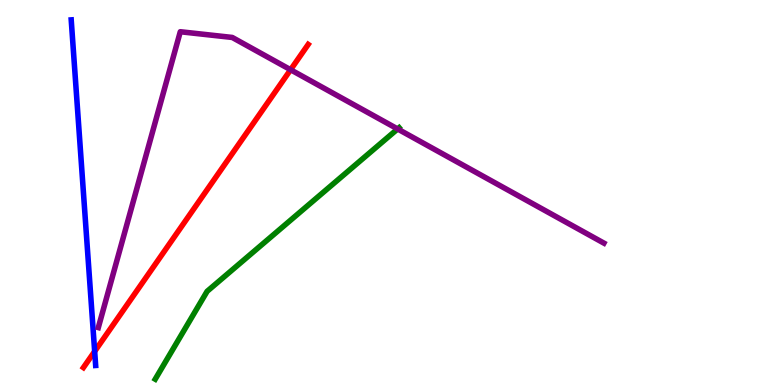[{'lines': ['blue', 'red'], 'intersections': [{'x': 1.22, 'y': 0.873}]}, {'lines': ['green', 'red'], 'intersections': []}, {'lines': ['purple', 'red'], 'intersections': [{'x': 3.75, 'y': 8.19}]}, {'lines': ['blue', 'green'], 'intersections': []}, {'lines': ['blue', 'purple'], 'intersections': []}, {'lines': ['green', 'purple'], 'intersections': [{'x': 5.13, 'y': 6.65}]}]